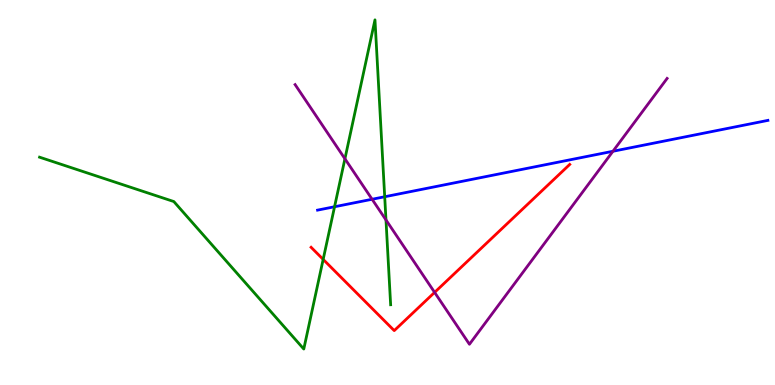[{'lines': ['blue', 'red'], 'intersections': []}, {'lines': ['green', 'red'], 'intersections': [{'x': 4.17, 'y': 3.26}]}, {'lines': ['purple', 'red'], 'intersections': [{'x': 5.61, 'y': 2.41}]}, {'lines': ['blue', 'green'], 'intersections': [{'x': 4.32, 'y': 4.63}, {'x': 4.96, 'y': 4.89}]}, {'lines': ['blue', 'purple'], 'intersections': [{'x': 4.8, 'y': 4.82}, {'x': 7.91, 'y': 6.07}]}, {'lines': ['green', 'purple'], 'intersections': [{'x': 4.45, 'y': 5.88}, {'x': 4.98, 'y': 4.29}]}]